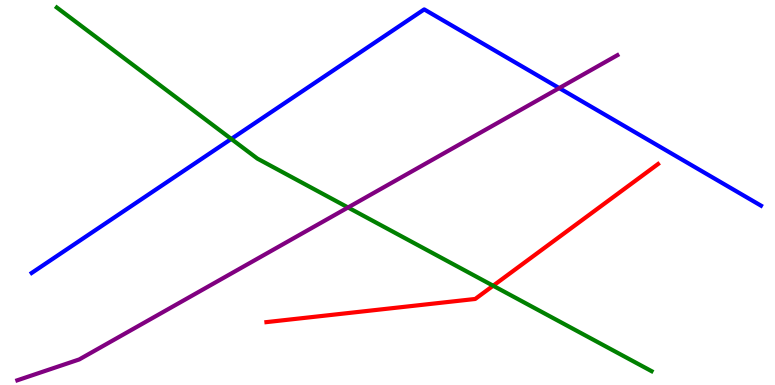[{'lines': ['blue', 'red'], 'intersections': []}, {'lines': ['green', 'red'], 'intersections': [{'x': 6.36, 'y': 2.58}]}, {'lines': ['purple', 'red'], 'intersections': []}, {'lines': ['blue', 'green'], 'intersections': [{'x': 2.98, 'y': 6.39}]}, {'lines': ['blue', 'purple'], 'intersections': [{'x': 7.22, 'y': 7.71}]}, {'lines': ['green', 'purple'], 'intersections': [{'x': 4.49, 'y': 4.61}]}]